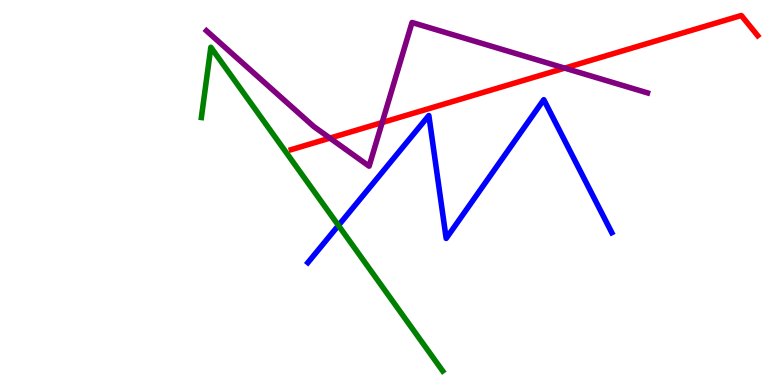[{'lines': ['blue', 'red'], 'intersections': []}, {'lines': ['green', 'red'], 'intersections': []}, {'lines': ['purple', 'red'], 'intersections': [{'x': 4.26, 'y': 6.41}, {'x': 4.93, 'y': 6.82}, {'x': 7.29, 'y': 8.23}]}, {'lines': ['blue', 'green'], 'intersections': [{'x': 4.37, 'y': 4.14}]}, {'lines': ['blue', 'purple'], 'intersections': []}, {'lines': ['green', 'purple'], 'intersections': []}]